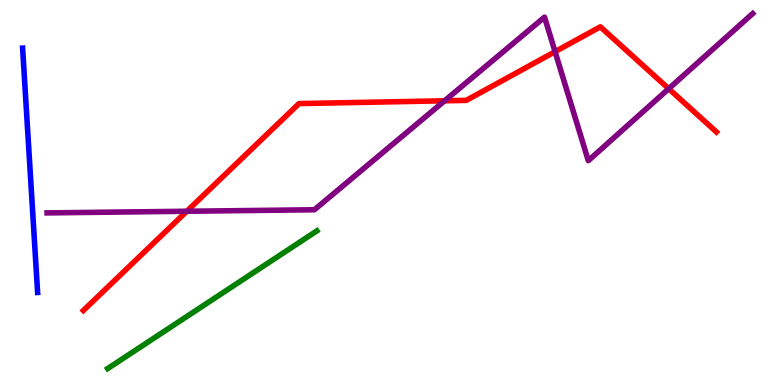[{'lines': ['blue', 'red'], 'intersections': []}, {'lines': ['green', 'red'], 'intersections': []}, {'lines': ['purple', 'red'], 'intersections': [{'x': 2.41, 'y': 4.51}, {'x': 5.74, 'y': 7.38}, {'x': 7.16, 'y': 8.66}, {'x': 8.63, 'y': 7.7}]}, {'lines': ['blue', 'green'], 'intersections': []}, {'lines': ['blue', 'purple'], 'intersections': []}, {'lines': ['green', 'purple'], 'intersections': []}]